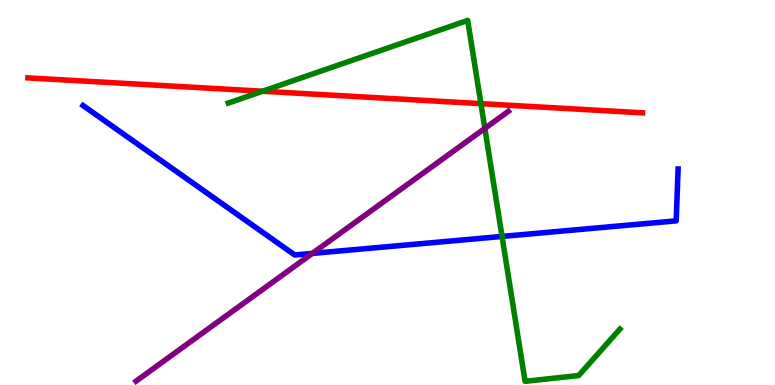[{'lines': ['blue', 'red'], 'intersections': []}, {'lines': ['green', 'red'], 'intersections': [{'x': 3.39, 'y': 7.63}, {'x': 6.21, 'y': 7.31}]}, {'lines': ['purple', 'red'], 'intersections': []}, {'lines': ['blue', 'green'], 'intersections': [{'x': 6.48, 'y': 3.86}]}, {'lines': ['blue', 'purple'], 'intersections': [{'x': 4.03, 'y': 3.42}]}, {'lines': ['green', 'purple'], 'intersections': [{'x': 6.26, 'y': 6.67}]}]